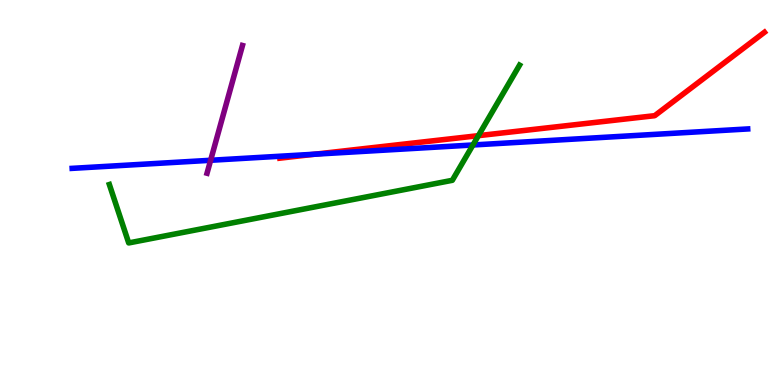[{'lines': ['blue', 'red'], 'intersections': [{'x': 4.06, 'y': 5.99}]}, {'lines': ['green', 'red'], 'intersections': [{'x': 6.17, 'y': 6.48}]}, {'lines': ['purple', 'red'], 'intersections': []}, {'lines': ['blue', 'green'], 'intersections': [{'x': 6.1, 'y': 6.23}]}, {'lines': ['blue', 'purple'], 'intersections': [{'x': 2.72, 'y': 5.84}]}, {'lines': ['green', 'purple'], 'intersections': []}]